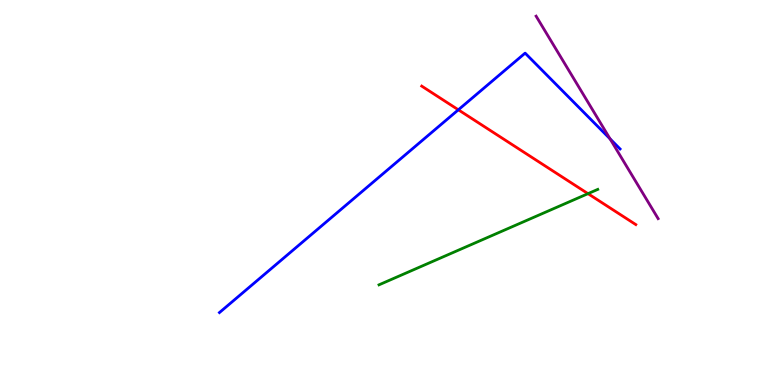[{'lines': ['blue', 'red'], 'intersections': [{'x': 5.91, 'y': 7.15}]}, {'lines': ['green', 'red'], 'intersections': [{'x': 7.59, 'y': 4.97}]}, {'lines': ['purple', 'red'], 'intersections': []}, {'lines': ['blue', 'green'], 'intersections': []}, {'lines': ['blue', 'purple'], 'intersections': [{'x': 7.87, 'y': 6.39}]}, {'lines': ['green', 'purple'], 'intersections': []}]